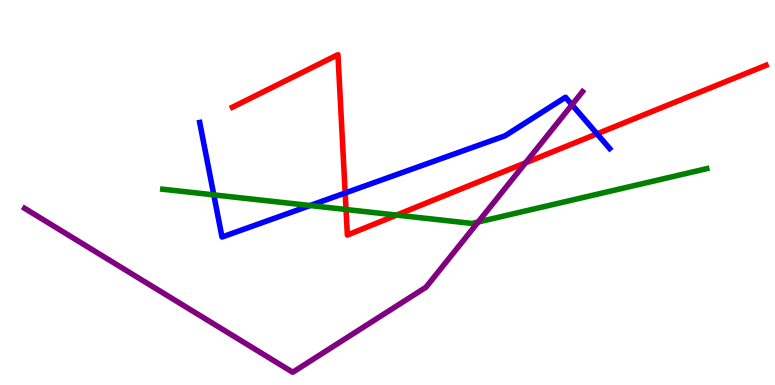[{'lines': ['blue', 'red'], 'intersections': [{'x': 4.45, 'y': 4.99}, {'x': 7.7, 'y': 6.52}]}, {'lines': ['green', 'red'], 'intersections': [{'x': 4.46, 'y': 4.56}, {'x': 5.12, 'y': 4.41}]}, {'lines': ['purple', 'red'], 'intersections': [{'x': 6.78, 'y': 5.77}]}, {'lines': ['blue', 'green'], 'intersections': [{'x': 2.76, 'y': 4.94}, {'x': 4.0, 'y': 4.66}]}, {'lines': ['blue', 'purple'], 'intersections': [{'x': 7.38, 'y': 7.28}]}, {'lines': ['green', 'purple'], 'intersections': [{'x': 6.17, 'y': 4.23}]}]